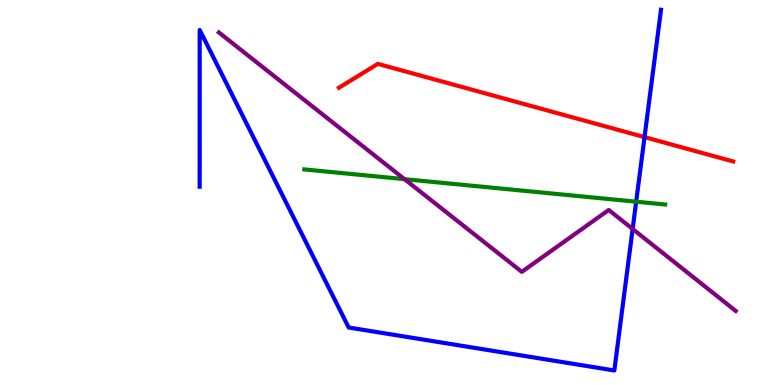[{'lines': ['blue', 'red'], 'intersections': [{'x': 8.32, 'y': 6.44}]}, {'lines': ['green', 'red'], 'intersections': []}, {'lines': ['purple', 'red'], 'intersections': []}, {'lines': ['blue', 'green'], 'intersections': [{'x': 8.21, 'y': 4.76}]}, {'lines': ['blue', 'purple'], 'intersections': [{'x': 8.16, 'y': 4.05}]}, {'lines': ['green', 'purple'], 'intersections': [{'x': 5.22, 'y': 5.35}]}]